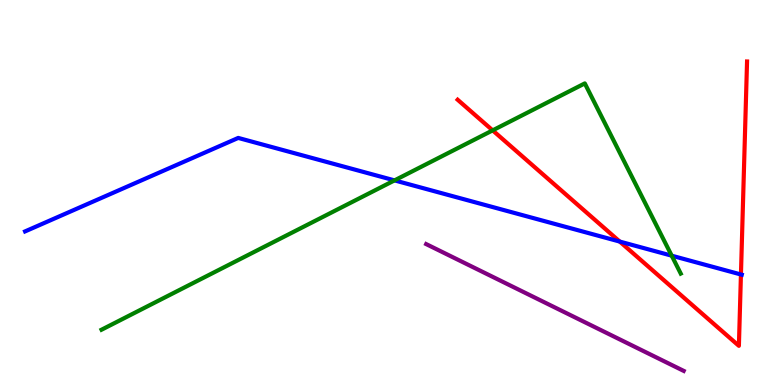[{'lines': ['blue', 'red'], 'intersections': [{'x': 8.0, 'y': 3.73}, {'x': 9.56, 'y': 2.87}]}, {'lines': ['green', 'red'], 'intersections': [{'x': 6.36, 'y': 6.61}]}, {'lines': ['purple', 'red'], 'intersections': []}, {'lines': ['blue', 'green'], 'intersections': [{'x': 5.09, 'y': 5.31}, {'x': 8.67, 'y': 3.36}]}, {'lines': ['blue', 'purple'], 'intersections': []}, {'lines': ['green', 'purple'], 'intersections': []}]